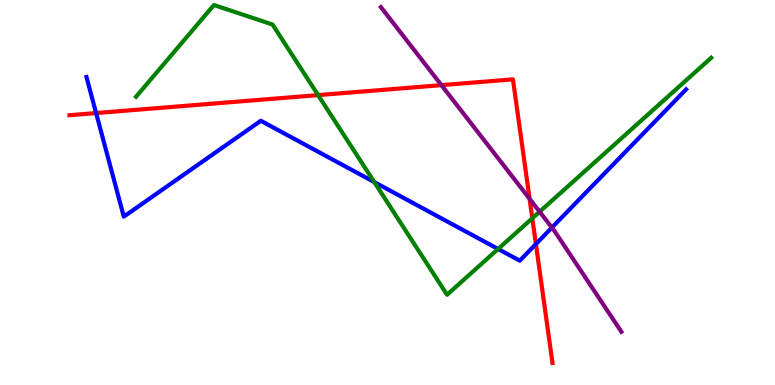[{'lines': ['blue', 'red'], 'intersections': [{'x': 1.24, 'y': 7.06}, {'x': 6.91, 'y': 3.66}]}, {'lines': ['green', 'red'], 'intersections': [{'x': 4.1, 'y': 7.53}, {'x': 6.87, 'y': 4.33}]}, {'lines': ['purple', 'red'], 'intersections': [{'x': 5.7, 'y': 7.79}, {'x': 6.83, 'y': 4.83}]}, {'lines': ['blue', 'green'], 'intersections': [{'x': 4.83, 'y': 5.27}, {'x': 6.43, 'y': 3.53}]}, {'lines': ['blue', 'purple'], 'intersections': [{'x': 7.12, 'y': 4.09}]}, {'lines': ['green', 'purple'], 'intersections': [{'x': 6.96, 'y': 4.5}]}]